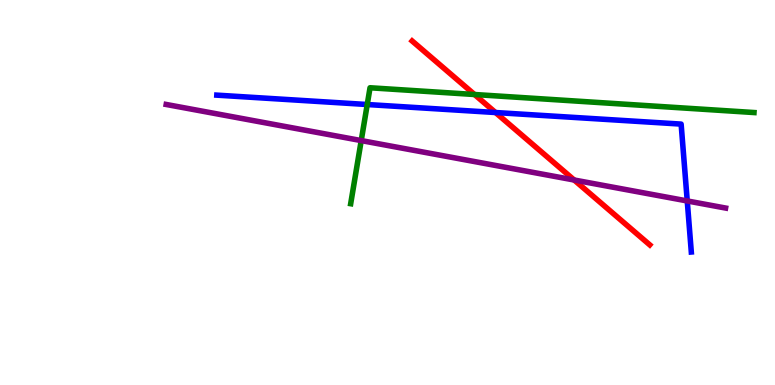[{'lines': ['blue', 'red'], 'intersections': [{'x': 6.39, 'y': 7.08}]}, {'lines': ['green', 'red'], 'intersections': [{'x': 6.12, 'y': 7.55}]}, {'lines': ['purple', 'red'], 'intersections': [{'x': 7.41, 'y': 5.32}]}, {'lines': ['blue', 'green'], 'intersections': [{'x': 4.74, 'y': 7.29}]}, {'lines': ['blue', 'purple'], 'intersections': [{'x': 8.87, 'y': 4.78}]}, {'lines': ['green', 'purple'], 'intersections': [{'x': 4.66, 'y': 6.35}]}]